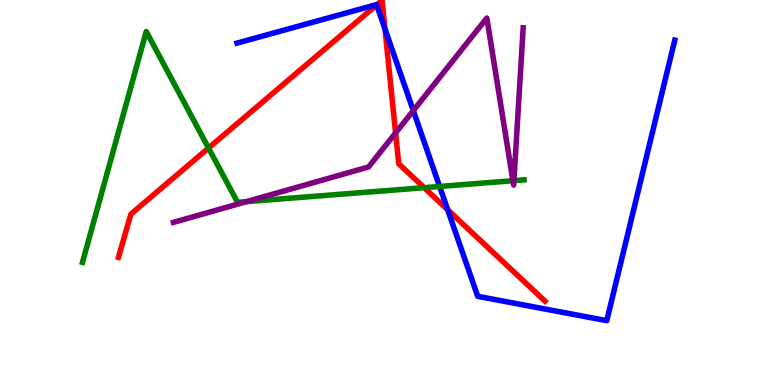[{'lines': ['blue', 'red'], 'intersections': [{'x': 4.86, 'y': 9.87}, {'x': 4.97, 'y': 9.25}, {'x': 5.78, 'y': 4.55}]}, {'lines': ['green', 'red'], 'intersections': [{'x': 2.69, 'y': 6.15}, {'x': 5.47, 'y': 5.13}]}, {'lines': ['purple', 'red'], 'intersections': [{'x': 5.1, 'y': 6.55}]}, {'lines': ['blue', 'green'], 'intersections': [{'x': 5.67, 'y': 5.16}]}, {'lines': ['blue', 'purple'], 'intersections': [{'x': 5.33, 'y': 7.13}]}, {'lines': ['green', 'purple'], 'intersections': [{'x': 3.18, 'y': 4.76}, {'x': 6.62, 'y': 5.31}, {'x': 6.63, 'y': 5.31}]}]